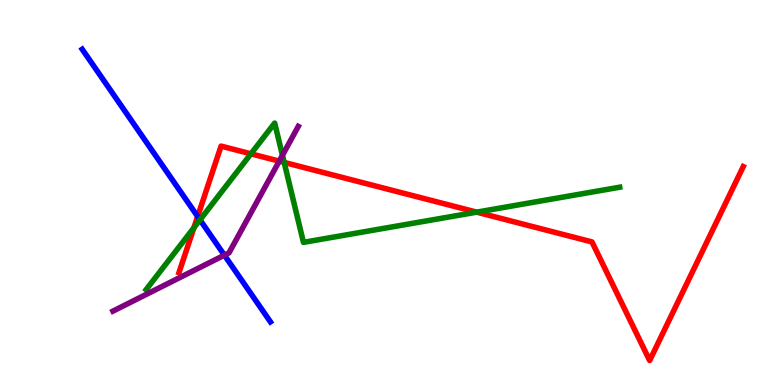[{'lines': ['blue', 'red'], 'intersections': [{'x': 2.55, 'y': 4.38}]}, {'lines': ['green', 'red'], 'intersections': [{'x': 2.5, 'y': 4.09}, {'x': 3.24, 'y': 6.0}, {'x': 3.67, 'y': 5.78}, {'x': 6.15, 'y': 4.49}]}, {'lines': ['purple', 'red'], 'intersections': [{'x': 3.6, 'y': 5.81}]}, {'lines': ['blue', 'green'], 'intersections': [{'x': 2.58, 'y': 4.29}]}, {'lines': ['blue', 'purple'], 'intersections': [{'x': 2.9, 'y': 3.37}]}, {'lines': ['green', 'purple'], 'intersections': [{'x': 3.64, 'y': 5.97}]}]